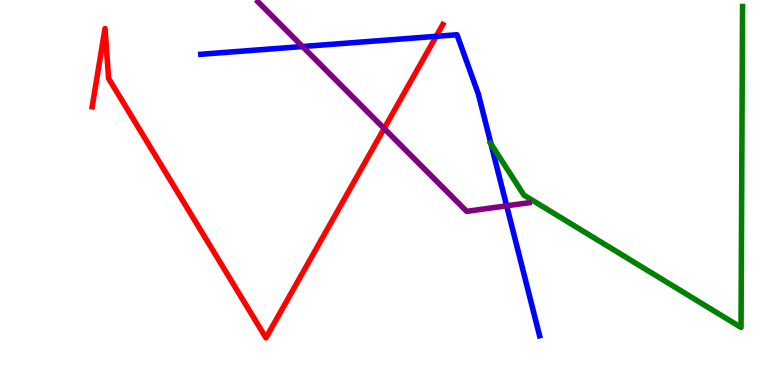[{'lines': ['blue', 'red'], 'intersections': [{'x': 5.63, 'y': 9.06}]}, {'lines': ['green', 'red'], 'intersections': []}, {'lines': ['purple', 'red'], 'intersections': [{'x': 4.96, 'y': 6.66}]}, {'lines': ['blue', 'green'], 'intersections': [{'x': 6.34, 'y': 6.26}]}, {'lines': ['blue', 'purple'], 'intersections': [{'x': 3.9, 'y': 8.79}, {'x': 6.54, 'y': 4.65}]}, {'lines': ['green', 'purple'], 'intersections': []}]